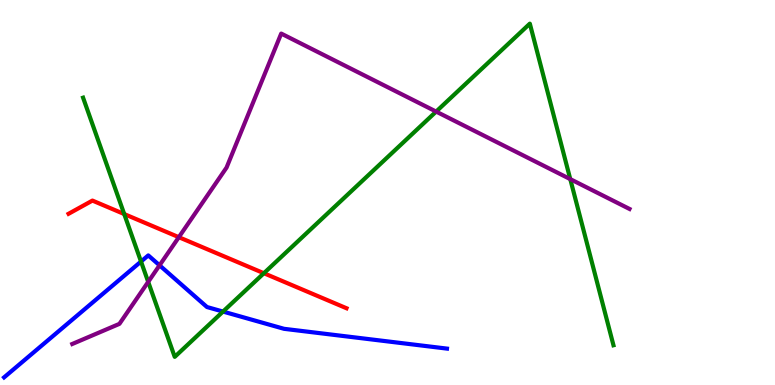[{'lines': ['blue', 'red'], 'intersections': []}, {'lines': ['green', 'red'], 'intersections': [{'x': 1.6, 'y': 4.44}, {'x': 3.4, 'y': 2.9}]}, {'lines': ['purple', 'red'], 'intersections': [{'x': 2.31, 'y': 3.84}]}, {'lines': ['blue', 'green'], 'intersections': [{'x': 1.82, 'y': 3.21}, {'x': 2.88, 'y': 1.91}]}, {'lines': ['blue', 'purple'], 'intersections': [{'x': 2.06, 'y': 3.11}]}, {'lines': ['green', 'purple'], 'intersections': [{'x': 1.91, 'y': 2.68}, {'x': 5.63, 'y': 7.1}, {'x': 7.36, 'y': 5.35}]}]